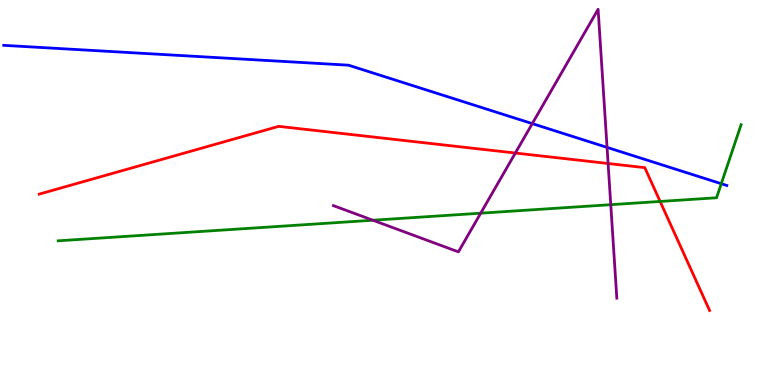[{'lines': ['blue', 'red'], 'intersections': []}, {'lines': ['green', 'red'], 'intersections': [{'x': 8.52, 'y': 4.77}]}, {'lines': ['purple', 'red'], 'intersections': [{'x': 6.65, 'y': 6.03}, {'x': 7.85, 'y': 5.75}]}, {'lines': ['blue', 'green'], 'intersections': [{'x': 9.31, 'y': 5.23}]}, {'lines': ['blue', 'purple'], 'intersections': [{'x': 6.87, 'y': 6.79}, {'x': 7.83, 'y': 6.17}]}, {'lines': ['green', 'purple'], 'intersections': [{'x': 4.81, 'y': 4.28}, {'x': 6.2, 'y': 4.46}, {'x': 7.88, 'y': 4.68}]}]